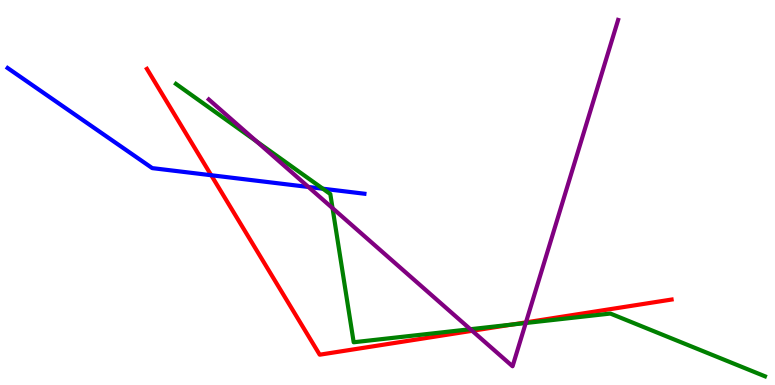[{'lines': ['blue', 'red'], 'intersections': [{'x': 2.73, 'y': 5.45}]}, {'lines': ['green', 'red'], 'intersections': [{'x': 6.61, 'y': 1.57}]}, {'lines': ['purple', 'red'], 'intersections': [{'x': 6.09, 'y': 1.41}, {'x': 6.79, 'y': 1.63}]}, {'lines': ['blue', 'green'], 'intersections': [{'x': 4.17, 'y': 5.1}]}, {'lines': ['blue', 'purple'], 'intersections': [{'x': 3.98, 'y': 5.14}]}, {'lines': ['green', 'purple'], 'intersections': [{'x': 3.31, 'y': 6.33}, {'x': 4.29, 'y': 4.59}, {'x': 6.07, 'y': 1.45}, {'x': 6.78, 'y': 1.61}]}]